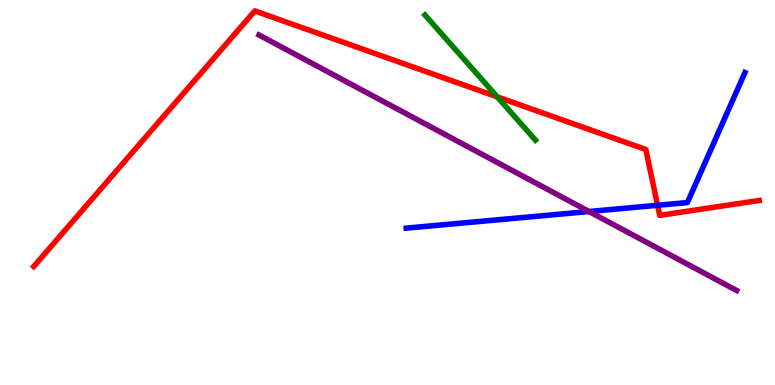[{'lines': ['blue', 'red'], 'intersections': [{'x': 8.48, 'y': 4.67}]}, {'lines': ['green', 'red'], 'intersections': [{'x': 6.42, 'y': 7.48}]}, {'lines': ['purple', 'red'], 'intersections': []}, {'lines': ['blue', 'green'], 'intersections': []}, {'lines': ['blue', 'purple'], 'intersections': [{'x': 7.6, 'y': 4.51}]}, {'lines': ['green', 'purple'], 'intersections': []}]